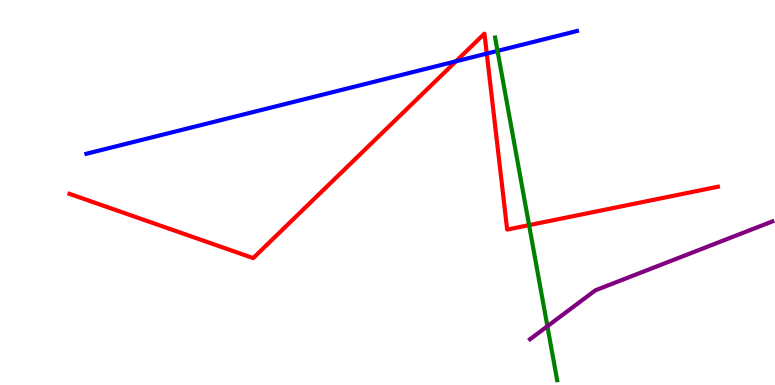[{'lines': ['blue', 'red'], 'intersections': [{'x': 5.88, 'y': 8.41}, {'x': 6.28, 'y': 8.61}]}, {'lines': ['green', 'red'], 'intersections': [{'x': 6.83, 'y': 4.15}]}, {'lines': ['purple', 'red'], 'intersections': []}, {'lines': ['blue', 'green'], 'intersections': [{'x': 6.42, 'y': 8.68}]}, {'lines': ['blue', 'purple'], 'intersections': []}, {'lines': ['green', 'purple'], 'intersections': [{'x': 7.06, 'y': 1.53}]}]